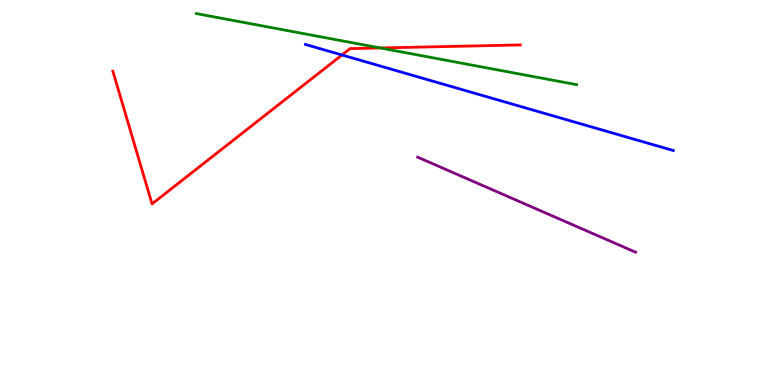[{'lines': ['blue', 'red'], 'intersections': [{'x': 4.41, 'y': 8.57}]}, {'lines': ['green', 'red'], 'intersections': [{'x': 4.91, 'y': 8.75}]}, {'lines': ['purple', 'red'], 'intersections': []}, {'lines': ['blue', 'green'], 'intersections': []}, {'lines': ['blue', 'purple'], 'intersections': []}, {'lines': ['green', 'purple'], 'intersections': []}]